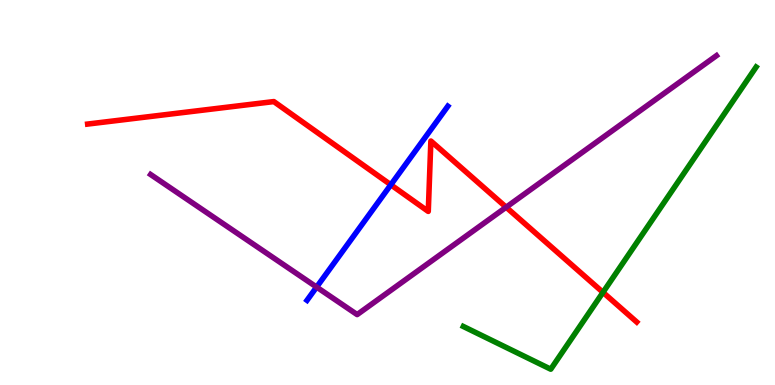[{'lines': ['blue', 'red'], 'intersections': [{'x': 5.04, 'y': 5.2}]}, {'lines': ['green', 'red'], 'intersections': [{'x': 7.78, 'y': 2.41}]}, {'lines': ['purple', 'red'], 'intersections': [{'x': 6.53, 'y': 4.62}]}, {'lines': ['blue', 'green'], 'intersections': []}, {'lines': ['blue', 'purple'], 'intersections': [{'x': 4.09, 'y': 2.54}]}, {'lines': ['green', 'purple'], 'intersections': []}]